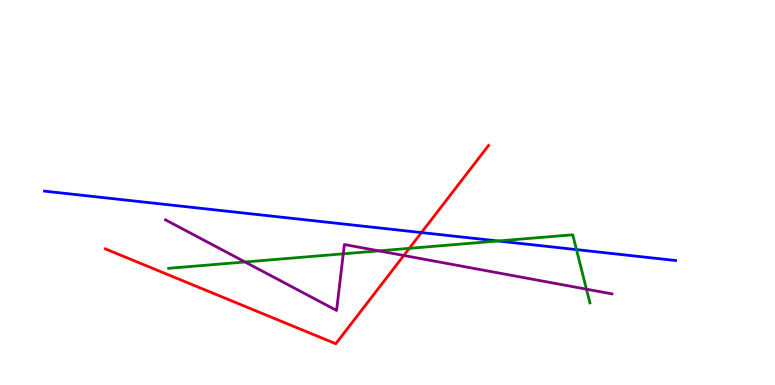[{'lines': ['blue', 'red'], 'intersections': [{'x': 5.44, 'y': 3.96}]}, {'lines': ['green', 'red'], 'intersections': [{'x': 5.28, 'y': 3.55}]}, {'lines': ['purple', 'red'], 'intersections': [{'x': 5.21, 'y': 3.36}]}, {'lines': ['blue', 'green'], 'intersections': [{'x': 6.43, 'y': 3.74}, {'x': 7.44, 'y': 3.52}]}, {'lines': ['blue', 'purple'], 'intersections': []}, {'lines': ['green', 'purple'], 'intersections': [{'x': 3.16, 'y': 3.2}, {'x': 4.43, 'y': 3.41}, {'x': 4.89, 'y': 3.48}, {'x': 7.57, 'y': 2.49}]}]